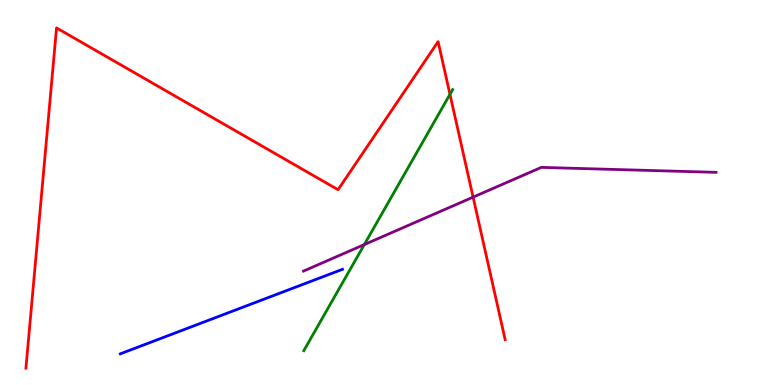[{'lines': ['blue', 'red'], 'intersections': []}, {'lines': ['green', 'red'], 'intersections': [{'x': 5.81, 'y': 7.55}]}, {'lines': ['purple', 'red'], 'intersections': [{'x': 6.1, 'y': 4.88}]}, {'lines': ['blue', 'green'], 'intersections': []}, {'lines': ['blue', 'purple'], 'intersections': []}, {'lines': ['green', 'purple'], 'intersections': [{'x': 4.7, 'y': 3.65}]}]